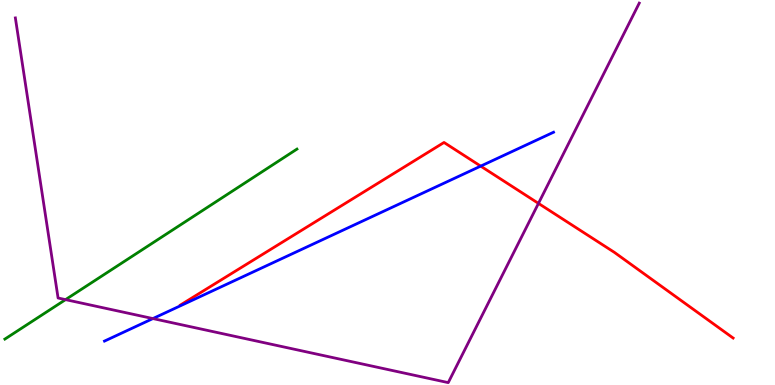[{'lines': ['blue', 'red'], 'intersections': [{'x': 6.2, 'y': 5.69}]}, {'lines': ['green', 'red'], 'intersections': []}, {'lines': ['purple', 'red'], 'intersections': [{'x': 6.95, 'y': 4.72}]}, {'lines': ['blue', 'green'], 'intersections': []}, {'lines': ['blue', 'purple'], 'intersections': [{'x': 1.97, 'y': 1.73}]}, {'lines': ['green', 'purple'], 'intersections': [{'x': 0.846, 'y': 2.22}]}]